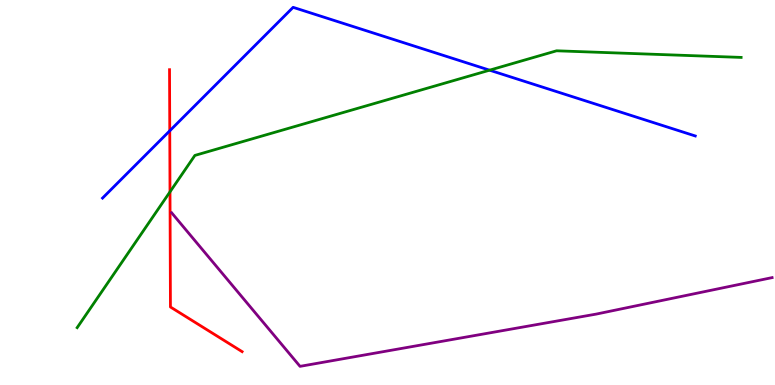[{'lines': ['blue', 'red'], 'intersections': [{'x': 2.19, 'y': 6.6}]}, {'lines': ['green', 'red'], 'intersections': [{'x': 2.19, 'y': 5.02}]}, {'lines': ['purple', 'red'], 'intersections': []}, {'lines': ['blue', 'green'], 'intersections': [{'x': 6.32, 'y': 8.18}]}, {'lines': ['blue', 'purple'], 'intersections': []}, {'lines': ['green', 'purple'], 'intersections': []}]